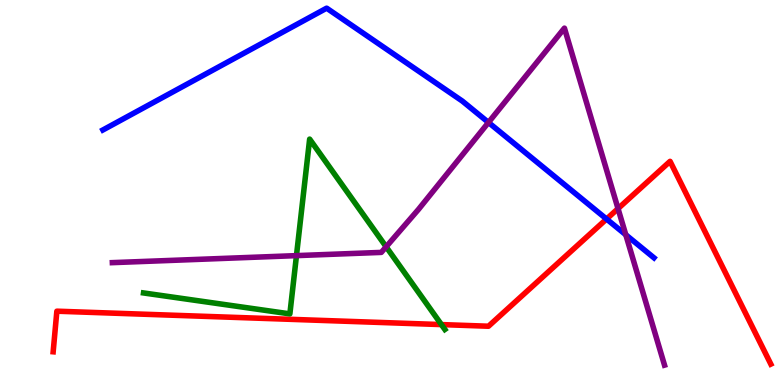[{'lines': ['blue', 'red'], 'intersections': [{'x': 7.83, 'y': 4.31}]}, {'lines': ['green', 'red'], 'intersections': [{'x': 5.7, 'y': 1.57}]}, {'lines': ['purple', 'red'], 'intersections': [{'x': 7.97, 'y': 4.58}]}, {'lines': ['blue', 'green'], 'intersections': []}, {'lines': ['blue', 'purple'], 'intersections': [{'x': 6.3, 'y': 6.82}, {'x': 8.07, 'y': 3.9}]}, {'lines': ['green', 'purple'], 'intersections': [{'x': 3.83, 'y': 3.36}, {'x': 4.98, 'y': 3.59}]}]